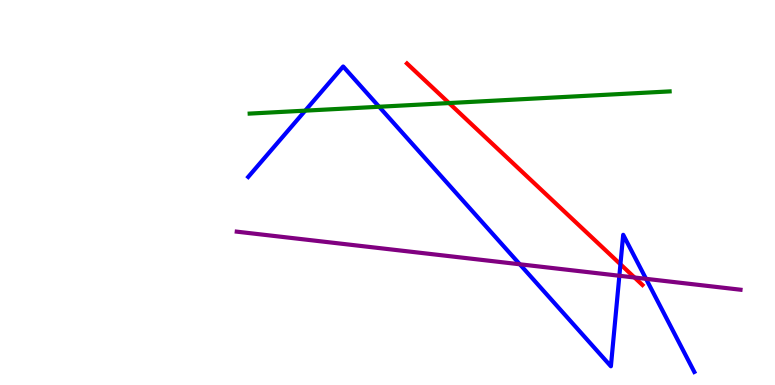[{'lines': ['blue', 'red'], 'intersections': [{'x': 8.01, 'y': 3.14}]}, {'lines': ['green', 'red'], 'intersections': [{'x': 5.79, 'y': 7.32}]}, {'lines': ['purple', 'red'], 'intersections': [{'x': 8.19, 'y': 2.79}]}, {'lines': ['blue', 'green'], 'intersections': [{'x': 3.94, 'y': 7.13}, {'x': 4.89, 'y': 7.23}]}, {'lines': ['blue', 'purple'], 'intersections': [{'x': 6.71, 'y': 3.14}, {'x': 7.99, 'y': 2.84}, {'x': 8.34, 'y': 2.76}]}, {'lines': ['green', 'purple'], 'intersections': []}]